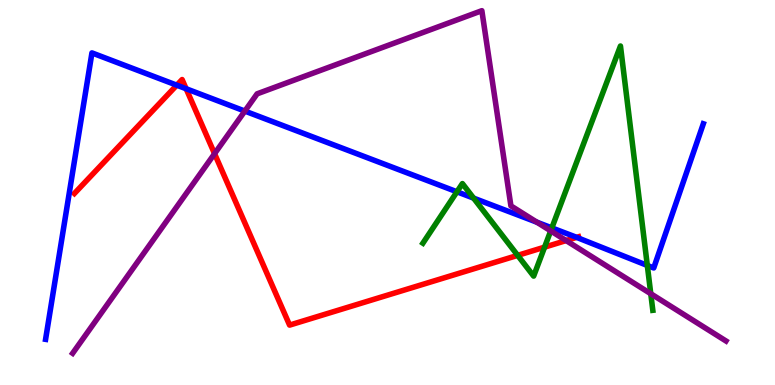[{'lines': ['blue', 'red'], 'intersections': [{'x': 2.28, 'y': 7.79}, {'x': 2.4, 'y': 7.7}, {'x': 7.44, 'y': 3.83}]}, {'lines': ['green', 'red'], 'intersections': [{'x': 6.68, 'y': 3.37}, {'x': 7.03, 'y': 3.58}]}, {'lines': ['purple', 'red'], 'intersections': [{'x': 2.77, 'y': 6.01}, {'x': 7.3, 'y': 3.75}]}, {'lines': ['blue', 'green'], 'intersections': [{'x': 5.9, 'y': 5.02}, {'x': 6.11, 'y': 4.85}, {'x': 7.12, 'y': 4.08}, {'x': 8.35, 'y': 3.11}]}, {'lines': ['blue', 'purple'], 'intersections': [{'x': 3.16, 'y': 7.11}, {'x': 6.93, 'y': 4.23}]}, {'lines': ['green', 'purple'], 'intersections': [{'x': 7.11, 'y': 4.0}, {'x': 8.4, 'y': 2.37}]}]